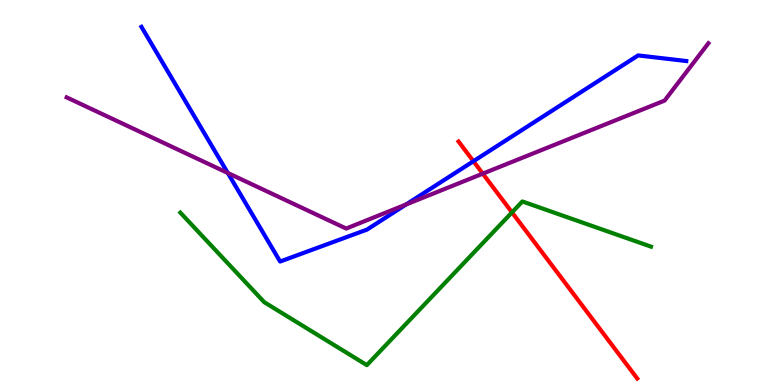[{'lines': ['blue', 'red'], 'intersections': [{'x': 6.11, 'y': 5.81}]}, {'lines': ['green', 'red'], 'intersections': [{'x': 6.61, 'y': 4.48}]}, {'lines': ['purple', 'red'], 'intersections': [{'x': 6.23, 'y': 5.49}]}, {'lines': ['blue', 'green'], 'intersections': []}, {'lines': ['blue', 'purple'], 'intersections': [{'x': 2.94, 'y': 5.51}, {'x': 5.24, 'y': 4.69}]}, {'lines': ['green', 'purple'], 'intersections': []}]